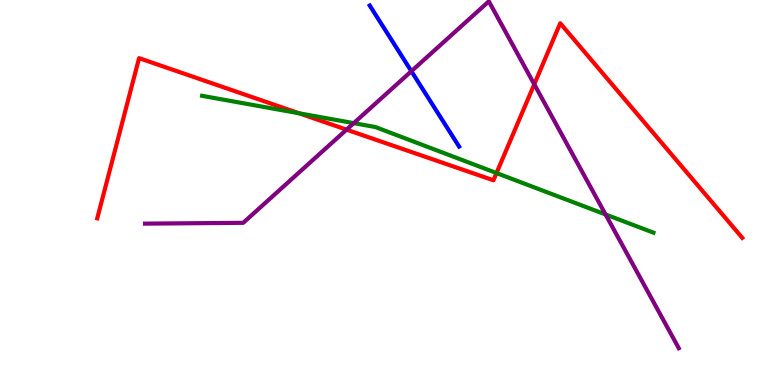[{'lines': ['blue', 'red'], 'intersections': []}, {'lines': ['green', 'red'], 'intersections': [{'x': 3.86, 'y': 7.06}, {'x': 6.41, 'y': 5.51}]}, {'lines': ['purple', 'red'], 'intersections': [{'x': 4.47, 'y': 6.63}, {'x': 6.89, 'y': 7.81}]}, {'lines': ['blue', 'green'], 'intersections': []}, {'lines': ['blue', 'purple'], 'intersections': [{'x': 5.31, 'y': 8.15}]}, {'lines': ['green', 'purple'], 'intersections': [{'x': 4.56, 'y': 6.8}, {'x': 7.81, 'y': 4.43}]}]